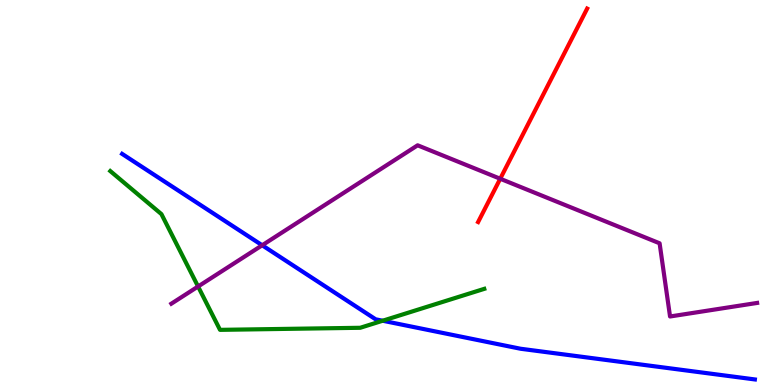[{'lines': ['blue', 'red'], 'intersections': []}, {'lines': ['green', 'red'], 'intersections': []}, {'lines': ['purple', 'red'], 'intersections': [{'x': 6.45, 'y': 5.36}]}, {'lines': ['blue', 'green'], 'intersections': [{'x': 4.94, 'y': 1.67}]}, {'lines': ['blue', 'purple'], 'intersections': [{'x': 3.38, 'y': 3.63}]}, {'lines': ['green', 'purple'], 'intersections': [{'x': 2.56, 'y': 2.56}]}]